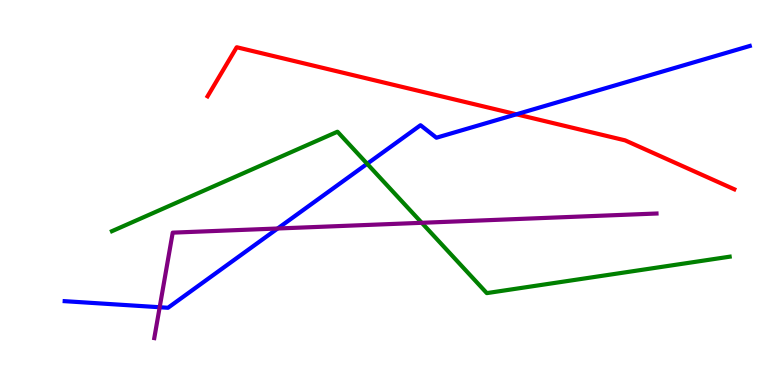[{'lines': ['blue', 'red'], 'intersections': [{'x': 6.66, 'y': 7.03}]}, {'lines': ['green', 'red'], 'intersections': []}, {'lines': ['purple', 'red'], 'intersections': []}, {'lines': ['blue', 'green'], 'intersections': [{'x': 4.74, 'y': 5.75}]}, {'lines': ['blue', 'purple'], 'intersections': [{'x': 2.06, 'y': 2.02}, {'x': 3.58, 'y': 4.06}]}, {'lines': ['green', 'purple'], 'intersections': [{'x': 5.44, 'y': 4.21}]}]